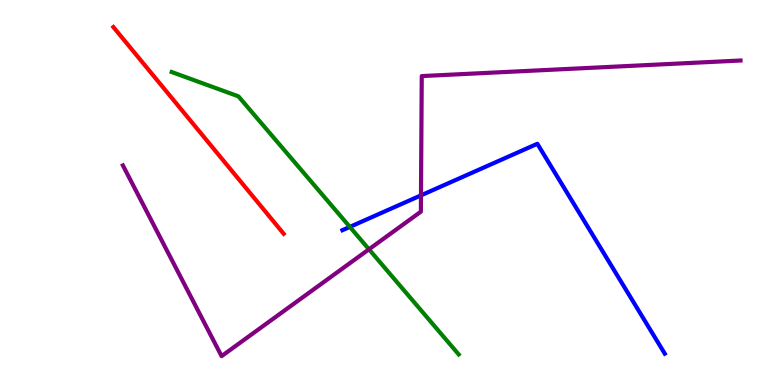[{'lines': ['blue', 'red'], 'intersections': []}, {'lines': ['green', 'red'], 'intersections': []}, {'lines': ['purple', 'red'], 'intersections': []}, {'lines': ['blue', 'green'], 'intersections': [{'x': 4.51, 'y': 4.11}]}, {'lines': ['blue', 'purple'], 'intersections': [{'x': 5.43, 'y': 4.93}]}, {'lines': ['green', 'purple'], 'intersections': [{'x': 4.76, 'y': 3.52}]}]